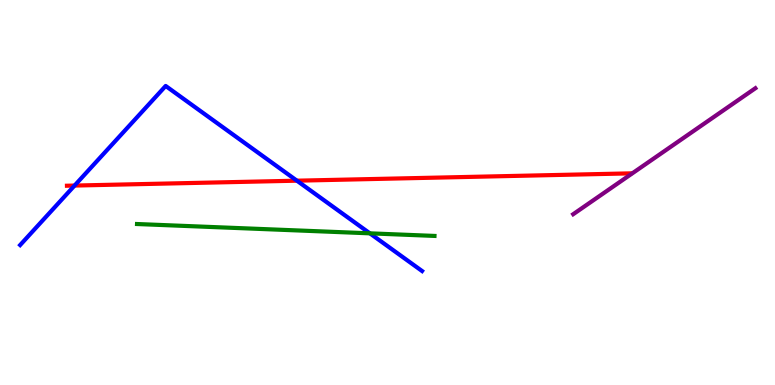[{'lines': ['blue', 'red'], 'intersections': [{'x': 0.962, 'y': 5.18}, {'x': 3.83, 'y': 5.31}]}, {'lines': ['green', 'red'], 'intersections': []}, {'lines': ['purple', 'red'], 'intersections': []}, {'lines': ['blue', 'green'], 'intersections': [{'x': 4.77, 'y': 3.94}]}, {'lines': ['blue', 'purple'], 'intersections': []}, {'lines': ['green', 'purple'], 'intersections': []}]